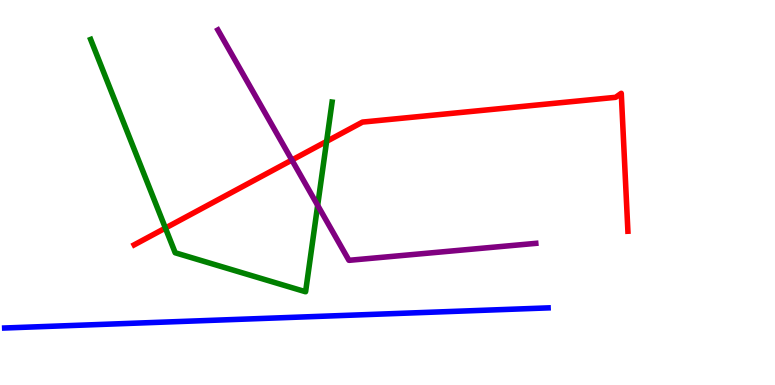[{'lines': ['blue', 'red'], 'intersections': []}, {'lines': ['green', 'red'], 'intersections': [{'x': 2.13, 'y': 4.08}, {'x': 4.21, 'y': 6.33}]}, {'lines': ['purple', 'red'], 'intersections': [{'x': 3.77, 'y': 5.84}]}, {'lines': ['blue', 'green'], 'intersections': []}, {'lines': ['blue', 'purple'], 'intersections': []}, {'lines': ['green', 'purple'], 'intersections': [{'x': 4.1, 'y': 4.67}]}]